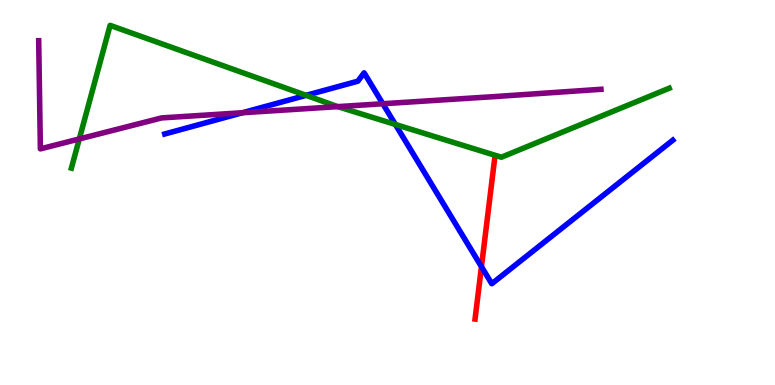[{'lines': ['blue', 'red'], 'intersections': [{'x': 6.21, 'y': 3.07}]}, {'lines': ['green', 'red'], 'intersections': []}, {'lines': ['purple', 'red'], 'intersections': []}, {'lines': ['blue', 'green'], 'intersections': [{'x': 3.95, 'y': 7.52}, {'x': 5.1, 'y': 6.77}]}, {'lines': ['blue', 'purple'], 'intersections': [{'x': 3.13, 'y': 7.07}, {'x': 4.94, 'y': 7.31}]}, {'lines': ['green', 'purple'], 'intersections': [{'x': 1.02, 'y': 6.39}, {'x': 4.36, 'y': 7.23}]}]